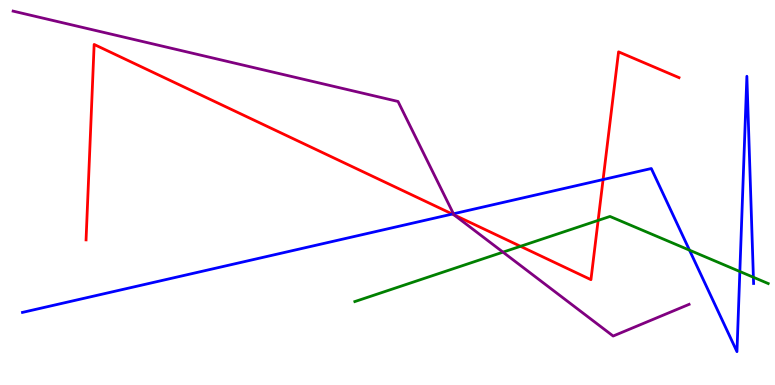[{'lines': ['blue', 'red'], 'intersections': [{'x': 5.84, 'y': 4.44}, {'x': 7.78, 'y': 5.34}]}, {'lines': ['green', 'red'], 'intersections': [{'x': 6.72, 'y': 3.6}, {'x': 7.72, 'y': 4.28}]}, {'lines': ['purple', 'red'], 'intersections': [{'x': 5.86, 'y': 4.42}]}, {'lines': ['blue', 'green'], 'intersections': [{'x': 8.9, 'y': 3.5}, {'x': 9.55, 'y': 2.95}, {'x': 9.72, 'y': 2.8}]}, {'lines': ['blue', 'purple'], 'intersections': [{'x': 5.85, 'y': 4.45}]}, {'lines': ['green', 'purple'], 'intersections': [{'x': 6.49, 'y': 3.45}]}]